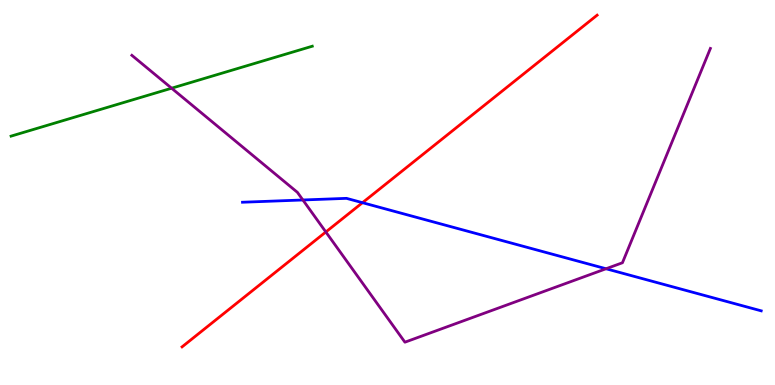[{'lines': ['blue', 'red'], 'intersections': [{'x': 4.68, 'y': 4.74}]}, {'lines': ['green', 'red'], 'intersections': []}, {'lines': ['purple', 'red'], 'intersections': [{'x': 4.2, 'y': 3.97}]}, {'lines': ['blue', 'green'], 'intersections': []}, {'lines': ['blue', 'purple'], 'intersections': [{'x': 3.91, 'y': 4.81}, {'x': 7.82, 'y': 3.02}]}, {'lines': ['green', 'purple'], 'intersections': [{'x': 2.21, 'y': 7.71}]}]